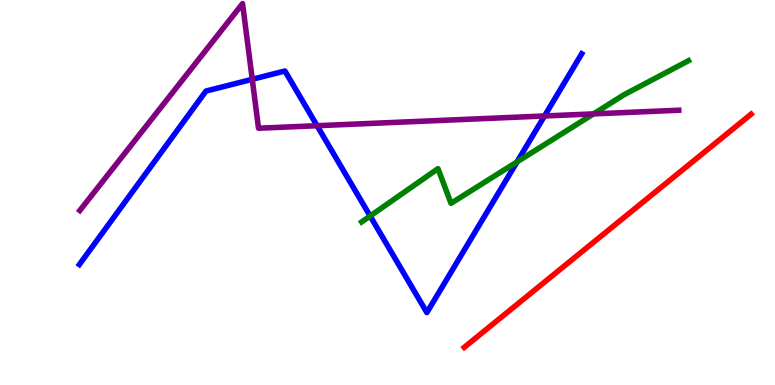[{'lines': ['blue', 'red'], 'intersections': []}, {'lines': ['green', 'red'], 'intersections': []}, {'lines': ['purple', 'red'], 'intersections': []}, {'lines': ['blue', 'green'], 'intersections': [{'x': 4.78, 'y': 4.39}, {'x': 6.67, 'y': 5.8}]}, {'lines': ['blue', 'purple'], 'intersections': [{'x': 3.25, 'y': 7.94}, {'x': 4.09, 'y': 6.73}, {'x': 7.03, 'y': 6.99}]}, {'lines': ['green', 'purple'], 'intersections': [{'x': 7.66, 'y': 7.04}]}]